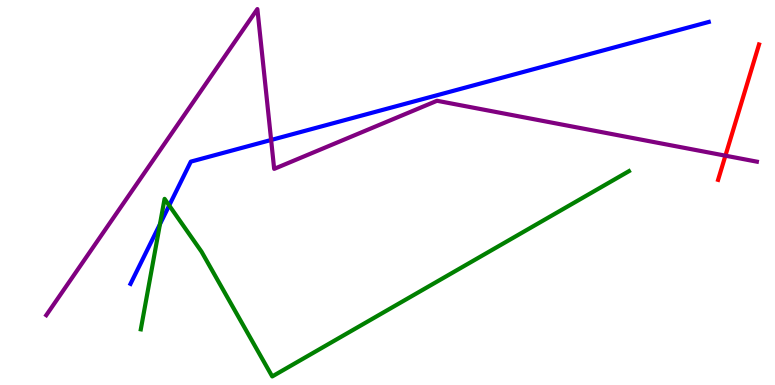[{'lines': ['blue', 'red'], 'intersections': []}, {'lines': ['green', 'red'], 'intersections': []}, {'lines': ['purple', 'red'], 'intersections': [{'x': 9.36, 'y': 5.96}]}, {'lines': ['blue', 'green'], 'intersections': [{'x': 2.06, 'y': 4.18}, {'x': 2.18, 'y': 4.66}]}, {'lines': ['blue', 'purple'], 'intersections': [{'x': 3.5, 'y': 6.36}]}, {'lines': ['green', 'purple'], 'intersections': []}]